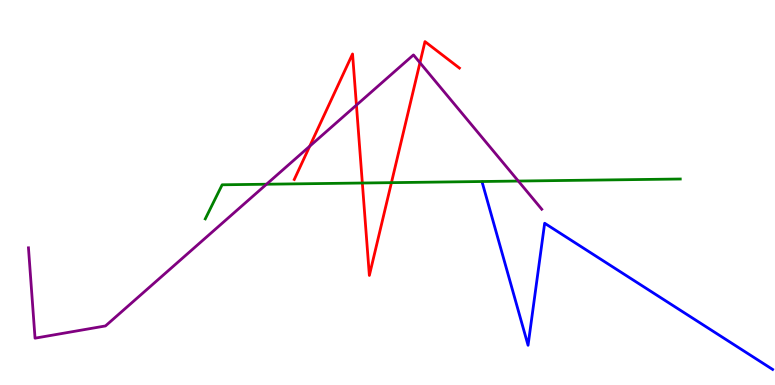[{'lines': ['blue', 'red'], 'intersections': []}, {'lines': ['green', 'red'], 'intersections': [{'x': 4.68, 'y': 5.25}, {'x': 5.05, 'y': 5.26}]}, {'lines': ['purple', 'red'], 'intersections': [{'x': 4.0, 'y': 6.2}, {'x': 4.6, 'y': 7.27}, {'x': 5.42, 'y': 8.37}]}, {'lines': ['blue', 'green'], 'intersections': []}, {'lines': ['blue', 'purple'], 'intersections': []}, {'lines': ['green', 'purple'], 'intersections': [{'x': 3.44, 'y': 5.21}, {'x': 6.69, 'y': 5.3}]}]